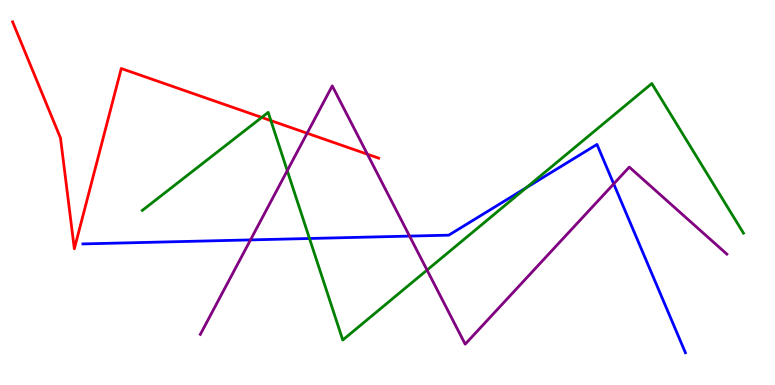[{'lines': ['blue', 'red'], 'intersections': []}, {'lines': ['green', 'red'], 'intersections': [{'x': 3.38, 'y': 6.95}, {'x': 3.5, 'y': 6.87}]}, {'lines': ['purple', 'red'], 'intersections': [{'x': 3.96, 'y': 6.54}, {'x': 4.74, 'y': 5.99}]}, {'lines': ['blue', 'green'], 'intersections': [{'x': 3.99, 'y': 3.81}, {'x': 6.79, 'y': 5.12}]}, {'lines': ['blue', 'purple'], 'intersections': [{'x': 3.23, 'y': 3.77}, {'x': 5.28, 'y': 3.87}, {'x': 7.92, 'y': 5.22}]}, {'lines': ['green', 'purple'], 'intersections': [{'x': 3.71, 'y': 5.57}, {'x': 5.51, 'y': 2.99}]}]